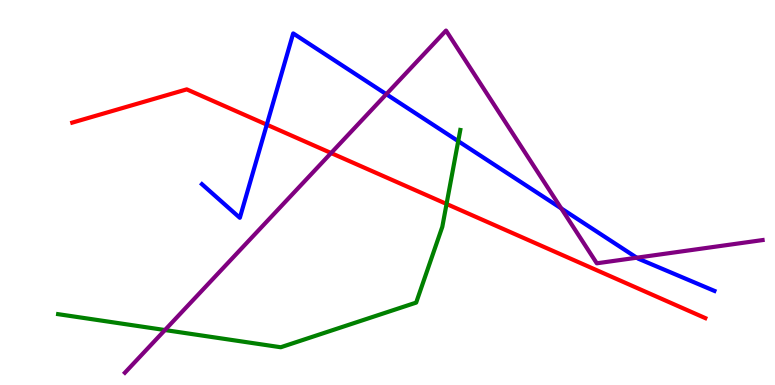[{'lines': ['blue', 'red'], 'intersections': [{'x': 3.44, 'y': 6.76}]}, {'lines': ['green', 'red'], 'intersections': [{'x': 5.76, 'y': 4.7}]}, {'lines': ['purple', 'red'], 'intersections': [{'x': 4.27, 'y': 6.03}]}, {'lines': ['blue', 'green'], 'intersections': [{'x': 5.91, 'y': 6.33}]}, {'lines': ['blue', 'purple'], 'intersections': [{'x': 4.98, 'y': 7.55}, {'x': 7.24, 'y': 4.59}, {'x': 8.22, 'y': 3.31}]}, {'lines': ['green', 'purple'], 'intersections': [{'x': 2.13, 'y': 1.43}]}]